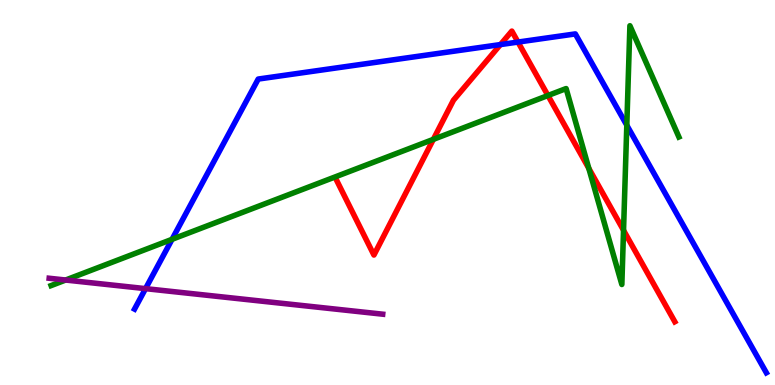[{'lines': ['blue', 'red'], 'intersections': [{'x': 6.46, 'y': 8.84}, {'x': 6.68, 'y': 8.91}]}, {'lines': ['green', 'red'], 'intersections': [{'x': 5.59, 'y': 6.38}, {'x': 7.07, 'y': 7.52}, {'x': 7.6, 'y': 5.63}, {'x': 8.05, 'y': 4.02}]}, {'lines': ['purple', 'red'], 'intersections': []}, {'lines': ['blue', 'green'], 'intersections': [{'x': 2.22, 'y': 3.78}, {'x': 8.09, 'y': 6.75}]}, {'lines': ['blue', 'purple'], 'intersections': [{'x': 1.88, 'y': 2.5}]}, {'lines': ['green', 'purple'], 'intersections': [{'x': 0.847, 'y': 2.73}]}]